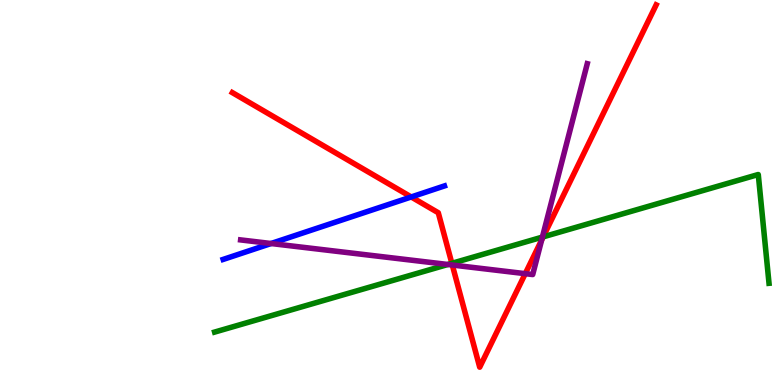[{'lines': ['blue', 'red'], 'intersections': [{'x': 5.31, 'y': 4.88}]}, {'lines': ['green', 'red'], 'intersections': [{'x': 5.83, 'y': 3.16}, {'x': 7.01, 'y': 3.85}]}, {'lines': ['purple', 'red'], 'intersections': [{'x': 5.84, 'y': 3.12}, {'x': 6.78, 'y': 2.89}, {'x': 6.99, 'y': 3.77}]}, {'lines': ['blue', 'green'], 'intersections': []}, {'lines': ['blue', 'purple'], 'intersections': [{'x': 3.5, 'y': 3.67}]}, {'lines': ['green', 'purple'], 'intersections': [{'x': 5.78, 'y': 3.13}, {'x': 7.0, 'y': 3.84}]}]